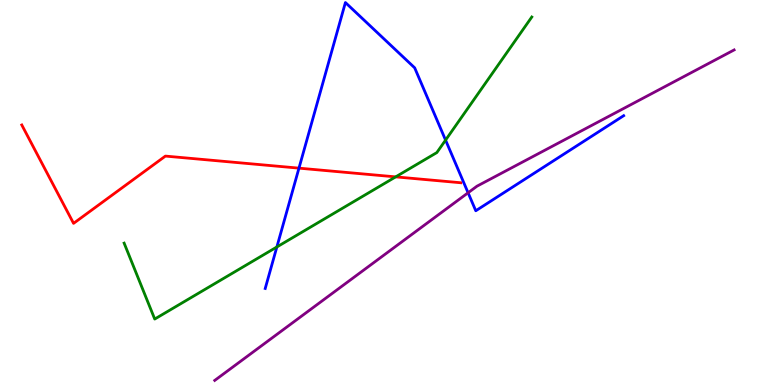[{'lines': ['blue', 'red'], 'intersections': [{'x': 3.86, 'y': 5.63}]}, {'lines': ['green', 'red'], 'intersections': [{'x': 5.11, 'y': 5.41}]}, {'lines': ['purple', 'red'], 'intersections': []}, {'lines': ['blue', 'green'], 'intersections': [{'x': 3.57, 'y': 3.58}, {'x': 5.75, 'y': 6.36}]}, {'lines': ['blue', 'purple'], 'intersections': [{'x': 6.04, 'y': 4.99}]}, {'lines': ['green', 'purple'], 'intersections': []}]